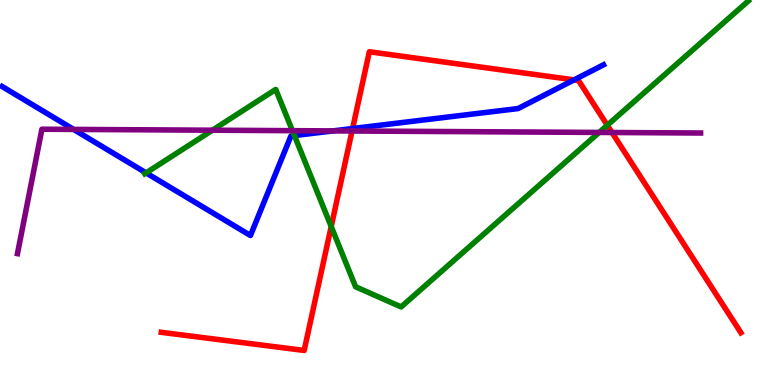[{'lines': ['blue', 'red'], 'intersections': [{'x': 4.55, 'y': 6.66}, {'x': 7.41, 'y': 7.93}]}, {'lines': ['green', 'red'], 'intersections': [{'x': 4.27, 'y': 4.12}, {'x': 7.84, 'y': 6.75}]}, {'lines': ['purple', 'red'], 'intersections': [{'x': 4.54, 'y': 6.6}, {'x': 7.9, 'y': 6.56}]}, {'lines': ['blue', 'green'], 'intersections': [{'x': 1.89, 'y': 5.51}, {'x': 3.8, 'y': 6.48}]}, {'lines': ['blue', 'purple'], 'intersections': [{'x': 0.95, 'y': 6.64}, {'x': 4.3, 'y': 6.6}]}, {'lines': ['green', 'purple'], 'intersections': [{'x': 2.74, 'y': 6.62}, {'x': 3.77, 'y': 6.61}, {'x': 7.73, 'y': 6.56}]}]